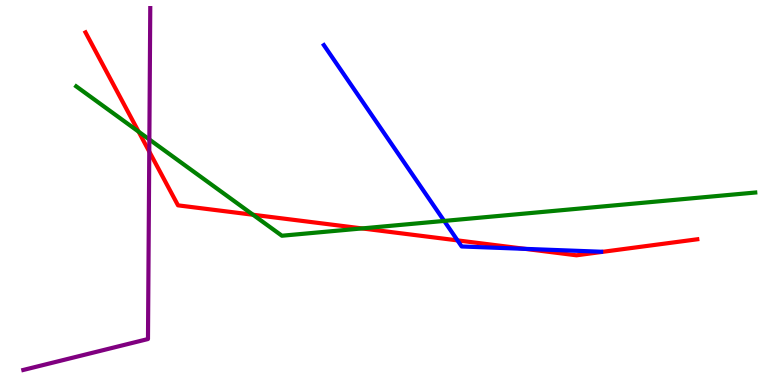[{'lines': ['blue', 'red'], 'intersections': [{'x': 5.9, 'y': 3.76}, {'x': 6.78, 'y': 3.54}]}, {'lines': ['green', 'red'], 'intersections': [{'x': 1.79, 'y': 6.58}, {'x': 3.26, 'y': 4.42}, {'x': 4.67, 'y': 4.07}]}, {'lines': ['purple', 'red'], 'intersections': [{'x': 1.93, 'y': 6.06}]}, {'lines': ['blue', 'green'], 'intersections': [{'x': 5.73, 'y': 4.26}]}, {'lines': ['blue', 'purple'], 'intersections': []}, {'lines': ['green', 'purple'], 'intersections': [{'x': 1.93, 'y': 6.38}]}]